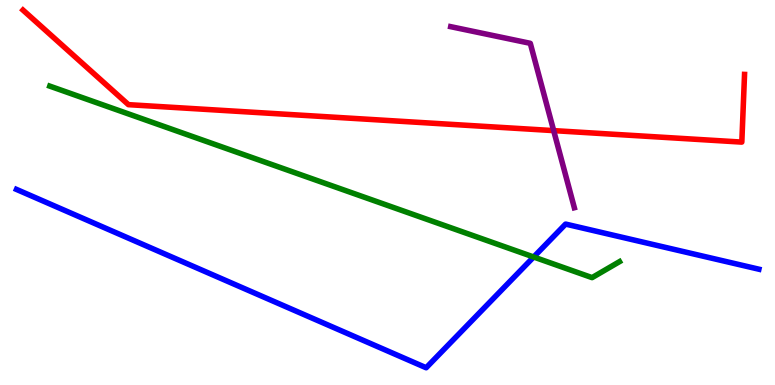[{'lines': ['blue', 'red'], 'intersections': []}, {'lines': ['green', 'red'], 'intersections': []}, {'lines': ['purple', 'red'], 'intersections': [{'x': 7.14, 'y': 6.61}]}, {'lines': ['blue', 'green'], 'intersections': [{'x': 6.89, 'y': 3.32}]}, {'lines': ['blue', 'purple'], 'intersections': []}, {'lines': ['green', 'purple'], 'intersections': []}]